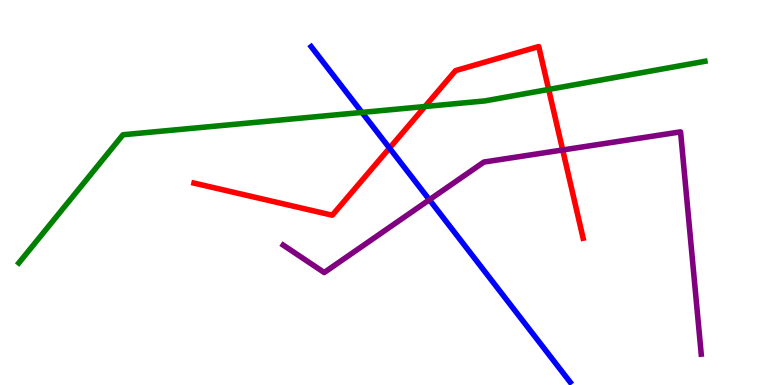[{'lines': ['blue', 'red'], 'intersections': [{'x': 5.03, 'y': 6.15}]}, {'lines': ['green', 'red'], 'intersections': [{'x': 5.48, 'y': 7.23}, {'x': 7.08, 'y': 7.68}]}, {'lines': ['purple', 'red'], 'intersections': [{'x': 7.26, 'y': 6.1}]}, {'lines': ['blue', 'green'], 'intersections': [{'x': 4.67, 'y': 7.08}]}, {'lines': ['blue', 'purple'], 'intersections': [{'x': 5.54, 'y': 4.81}]}, {'lines': ['green', 'purple'], 'intersections': []}]